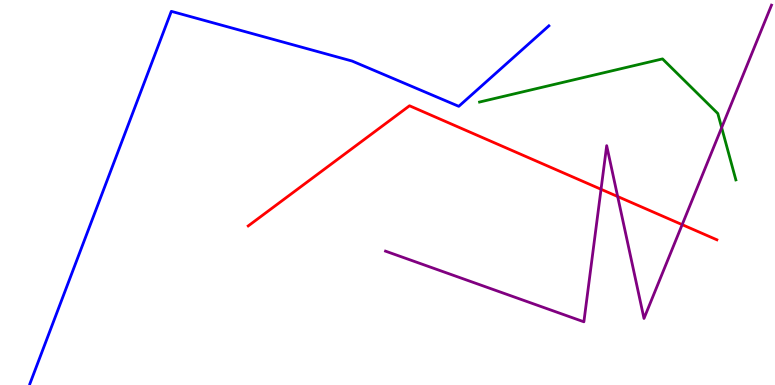[{'lines': ['blue', 'red'], 'intersections': []}, {'lines': ['green', 'red'], 'intersections': []}, {'lines': ['purple', 'red'], 'intersections': [{'x': 7.76, 'y': 5.08}, {'x': 7.97, 'y': 4.9}, {'x': 8.8, 'y': 4.16}]}, {'lines': ['blue', 'green'], 'intersections': []}, {'lines': ['blue', 'purple'], 'intersections': []}, {'lines': ['green', 'purple'], 'intersections': [{'x': 9.31, 'y': 6.68}]}]